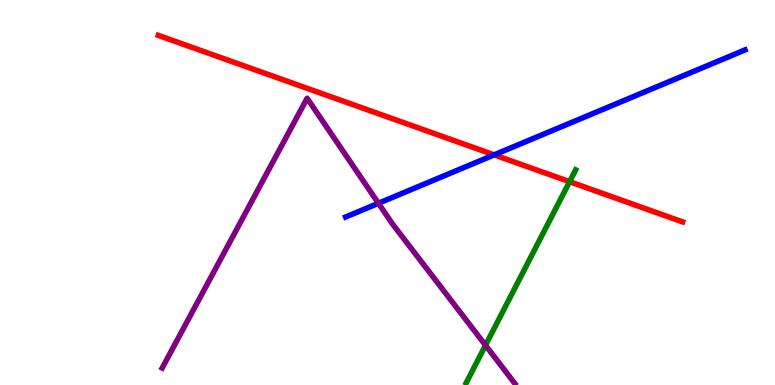[{'lines': ['blue', 'red'], 'intersections': [{'x': 6.38, 'y': 5.98}]}, {'lines': ['green', 'red'], 'intersections': [{'x': 7.35, 'y': 5.28}]}, {'lines': ['purple', 'red'], 'intersections': []}, {'lines': ['blue', 'green'], 'intersections': []}, {'lines': ['blue', 'purple'], 'intersections': [{'x': 4.88, 'y': 4.72}]}, {'lines': ['green', 'purple'], 'intersections': [{'x': 6.26, 'y': 1.03}]}]